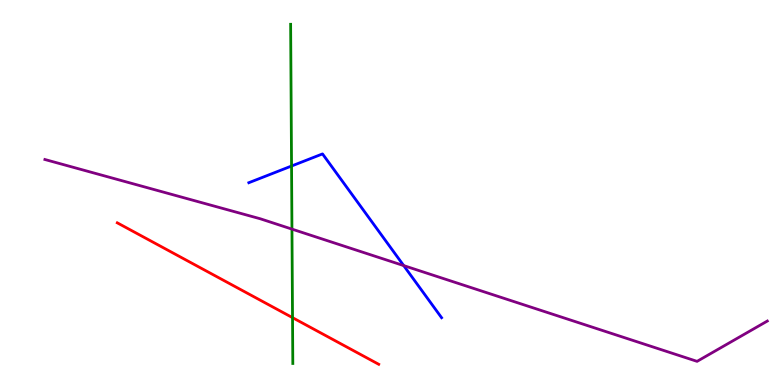[{'lines': ['blue', 'red'], 'intersections': []}, {'lines': ['green', 'red'], 'intersections': [{'x': 3.77, 'y': 1.75}]}, {'lines': ['purple', 'red'], 'intersections': []}, {'lines': ['blue', 'green'], 'intersections': [{'x': 3.76, 'y': 5.69}]}, {'lines': ['blue', 'purple'], 'intersections': [{'x': 5.21, 'y': 3.1}]}, {'lines': ['green', 'purple'], 'intersections': [{'x': 3.77, 'y': 4.05}]}]